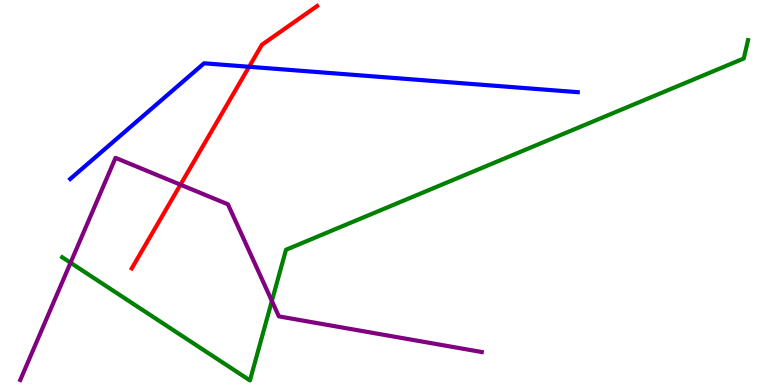[{'lines': ['blue', 'red'], 'intersections': [{'x': 3.21, 'y': 8.27}]}, {'lines': ['green', 'red'], 'intersections': []}, {'lines': ['purple', 'red'], 'intersections': [{'x': 2.33, 'y': 5.2}]}, {'lines': ['blue', 'green'], 'intersections': []}, {'lines': ['blue', 'purple'], 'intersections': []}, {'lines': ['green', 'purple'], 'intersections': [{'x': 0.91, 'y': 3.18}, {'x': 3.51, 'y': 2.18}]}]